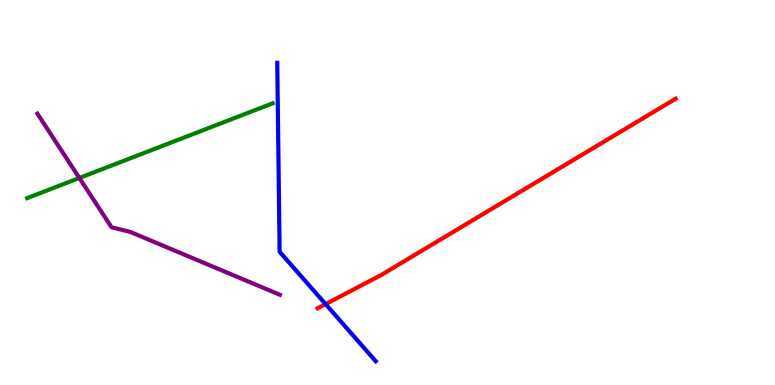[{'lines': ['blue', 'red'], 'intersections': [{'x': 4.2, 'y': 2.1}]}, {'lines': ['green', 'red'], 'intersections': []}, {'lines': ['purple', 'red'], 'intersections': []}, {'lines': ['blue', 'green'], 'intersections': []}, {'lines': ['blue', 'purple'], 'intersections': []}, {'lines': ['green', 'purple'], 'intersections': [{'x': 1.02, 'y': 5.38}]}]